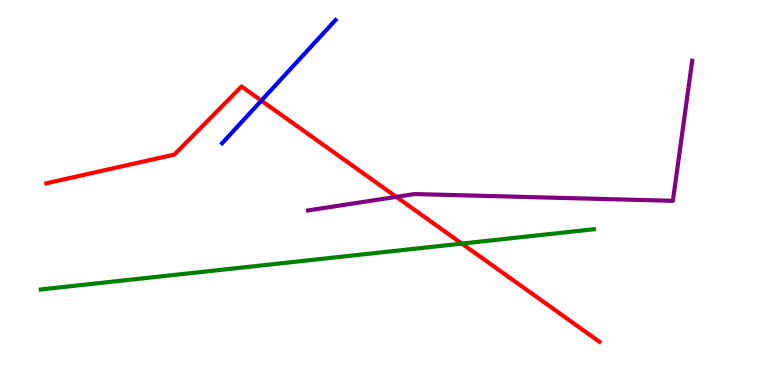[{'lines': ['blue', 'red'], 'intersections': [{'x': 3.37, 'y': 7.39}]}, {'lines': ['green', 'red'], 'intersections': [{'x': 5.96, 'y': 3.67}]}, {'lines': ['purple', 'red'], 'intersections': [{'x': 5.11, 'y': 4.89}]}, {'lines': ['blue', 'green'], 'intersections': []}, {'lines': ['blue', 'purple'], 'intersections': []}, {'lines': ['green', 'purple'], 'intersections': []}]